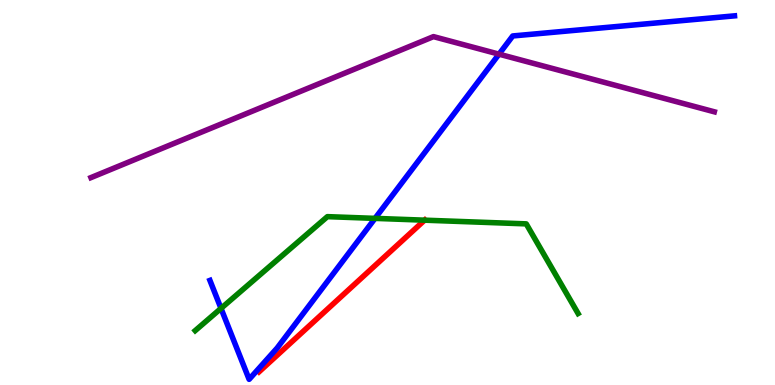[{'lines': ['blue', 'red'], 'intersections': []}, {'lines': ['green', 'red'], 'intersections': [{'x': 5.48, 'y': 4.28}]}, {'lines': ['purple', 'red'], 'intersections': []}, {'lines': ['blue', 'green'], 'intersections': [{'x': 2.85, 'y': 1.99}, {'x': 4.84, 'y': 4.33}]}, {'lines': ['blue', 'purple'], 'intersections': [{'x': 6.44, 'y': 8.59}]}, {'lines': ['green', 'purple'], 'intersections': []}]